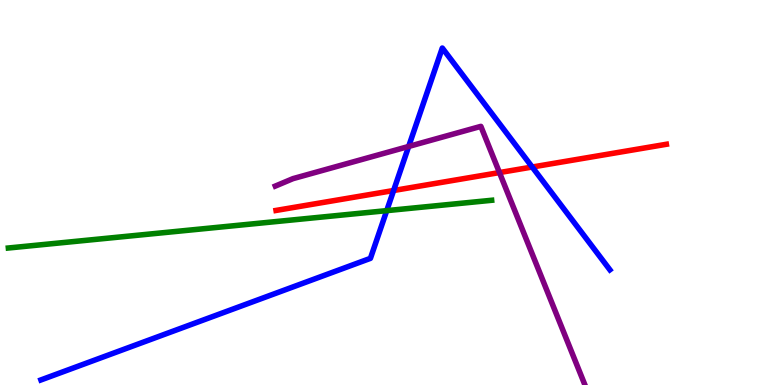[{'lines': ['blue', 'red'], 'intersections': [{'x': 5.08, 'y': 5.05}, {'x': 6.87, 'y': 5.66}]}, {'lines': ['green', 'red'], 'intersections': []}, {'lines': ['purple', 'red'], 'intersections': [{'x': 6.44, 'y': 5.52}]}, {'lines': ['blue', 'green'], 'intersections': [{'x': 4.99, 'y': 4.53}]}, {'lines': ['blue', 'purple'], 'intersections': [{'x': 5.27, 'y': 6.2}]}, {'lines': ['green', 'purple'], 'intersections': []}]